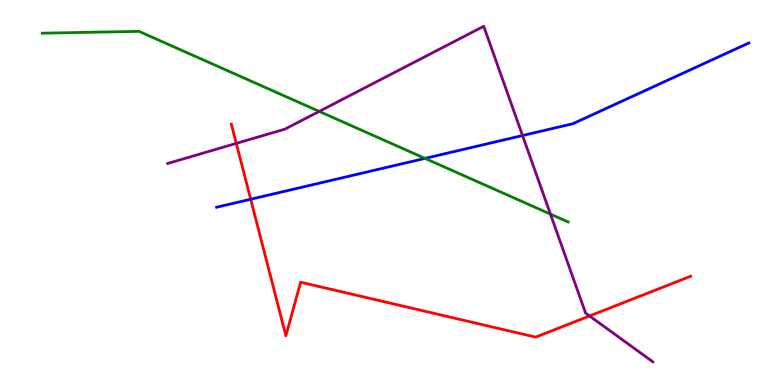[{'lines': ['blue', 'red'], 'intersections': [{'x': 3.23, 'y': 4.82}]}, {'lines': ['green', 'red'], 'intersections': []}, {'lines': ['purple', 'red'], 'intersections': [{'x': 3.05, 'y': 6.28}, {'x': 7.61, 'y': 1.79}]}, {'lines': ['blue', 'green'], 'intersections': [{'x': 5.48, 'y': 5.89}]}, {'lines': ['blue', 'purple'], 'intersections': [{'x': 6.74, 'y': 6.48}]}, {'lines': ['green', 'purple'], 'intersections': [{'x': 4.12, 'y': 7.11}, {'x': 7.1, 'y': 4.44}]}]